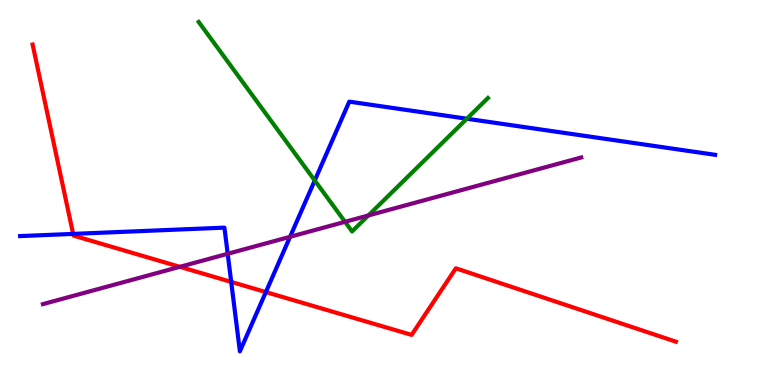[{'lines': ['blue', 'red'], 'intersections': [{'x': 0.944, 'y': 3.92}, {'x': 2.98, 'y': 2.68}, {'x': 3.43, 'y': 2.41}]}, {'lines': ['green', 'red'], 'intersections': []}, {'lines': ['purple', 'red'], 'intersections': [{'x': 2.32, 'y': 3.07}]}, {'lines': ['blue', 'green'], 'intersections': [{'x': 4.06, 'y': 5.31}, {'x': 6.02, 'y': 6.92}]}, {'lines': ['blue', 'purple'], 'intersections': [{'x': 2.94, 'y': 3.41}, {'x': 3.74, 'y': 3.85}]}, {'lines': ['green', 'purple'], 'intersections': [{'x': 4.45, 'y': 4.24}, {'x': 4.75, 'y': 4.4}]}]